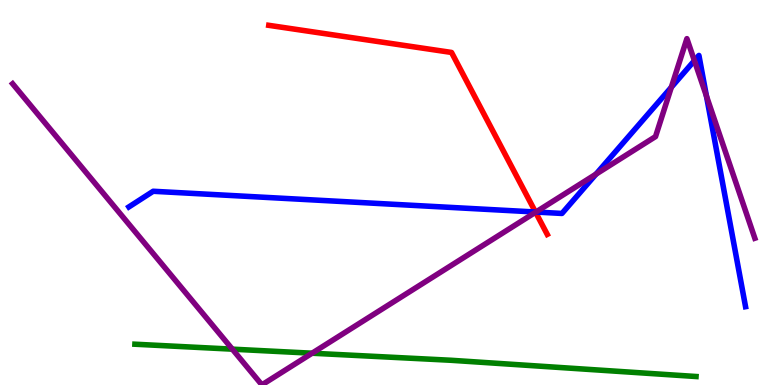[{'lines': ['blue', 'red'], 'intersections': [{'x': 6.91, 'y': 4.49}]}, {'lines': ['green', 'red'], 'intersections': []}, {'lines': ['purple', 'red'], 'intersections': [{'x': 6.91, 'y': 4.49}]}, {'lines': ['blue', 'green'], 'intersections': []}, {'lines': ['blue', 'purple'], 'intersections': [{'x': 6.92, 'y': 4.49}, {'x': 7.69, 'y': 5.48}, {'x': 8.66, 'y': 7.73}, {'x': 8.96, 'y': 8.42}, {'x': 9.12, 'y': 7.5}]}, {'lines': ['green', 'purple'], 'intersections': [{'x': 3.0, 'y': 0.931}, {'x': 4.03, 'y': 0.826}]}]